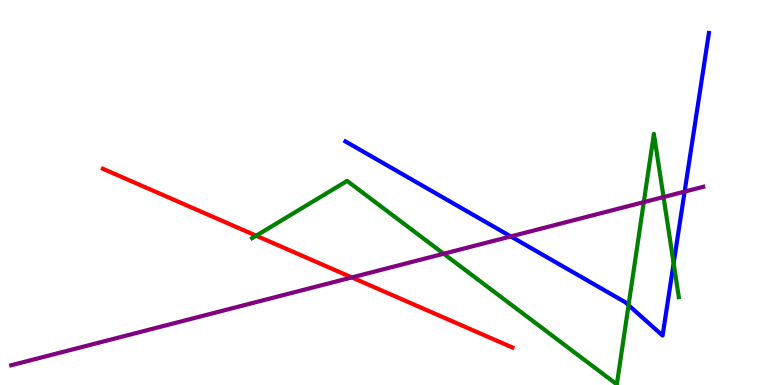[{'lines': ['blue', 'red'], 'intersections': []}, {'lines': ['green', 'red'], 'intersections': [{'x': 3.31, 'y': 3.88}]}, {'lines': ['purple', 'red'], 'intersections': [{'x': 4.54, 'y': 2.79}]}, {'lines': ['blue', 'green'], 'intersections': [{'x': 8.11, 'y': 2.07}, {'x': 8.69, 'y': 3.16}]}, {'lines': ['blue', 'purple'], 'intersections': [{'x': 6.59, 'y': 3.86}, {'x': 8.83, 'y': 5.02}]}, {'lines': ['green', 'purple'], 'intersections': [{'x': 5.72, 'y': 3.41}, {'x': 8.31, 'y': 4.75}, {'x': 8.56, 'y': 4.88}]}]